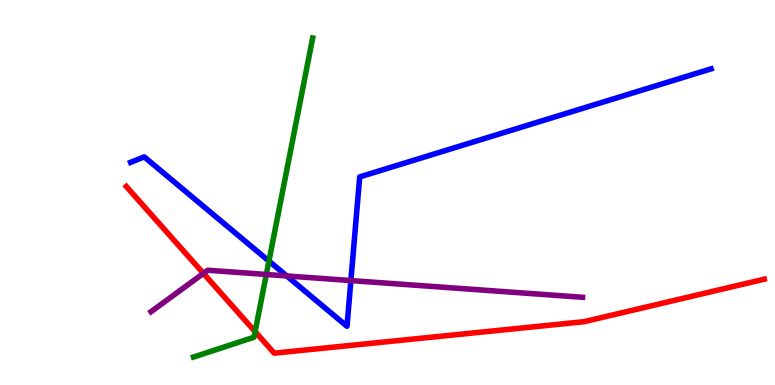[{'lines': ['blue', 'red'], 'intersections': []}, {'lines': ['green', 'red'], 'intersections': [{'x': 3.29, 'y': 1.39}]}, {'lines': ['purple', 'red'], 'intersections': [{'x': 2.62, 'y': 2.9}]}, {'lines': ['blue', 'green'], 'intersections': [{'x': 3.47, 'y': 3.22}]}, {'lines': ['blue', 'purple'], 'intersections': [{'x': 3.7, 'y': 2.83}, {'x': 4.53, 'y': 2.71}]}, {'lines': ['green', 'purple'], 'intersections': [{'x': 3.44, 'y': 2.87}]}]